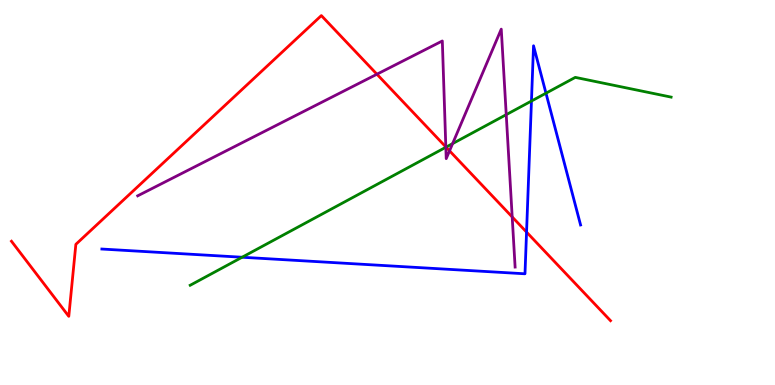[{'lines': ['blue', 'red'], 'intersections': [{'x': 6.79, 'y': 3.97}]}, {'lines': ['green', 'red'], 'intersections': [{'x': 5.76, 'y': 6.18}]}, {'lines': ['purple', 'red'], 'intersections': [{'x': 4.86, 'y': 8.07}, {'x': 5.75, 'y': 6.18}, {'x': 5.8, 'y': 6.08}, {'x': 6.61, 'y': 4.37}]}, {'lines': ['blue', 'green'], 'intersections': [{'x': 3.12, 'y': 3.32}, {'x': 6.86, 'y': 7.38}, {'x': 7.04, 'y': 7.58}]}, {'lines': ['blue', 'purple'], 'intersections': []}, {'lines': ['green', 'purple'], 'intersections': [{'x': 5.75, 'y': 6.18}, {'x': 5.84, 'y': 6.27}, {'x': 6.53, 'y': 7.02}]}]